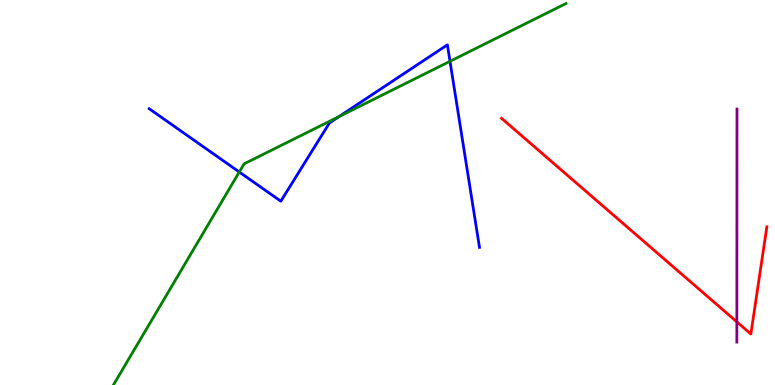[{'lines': ['blue', 'red'], 'intersections': []}, {'lines': ['green', 'red'], 'intersections': []}, {'lines': ['purple', 'red'], 'intersections': [{'x': 9.51, 'y': 1.64}]}, {'lines': ['blue', 'green'], 'intersections': [{'x': 3.09, 'y': 5.53}, {'x': 4.38, 'y': 6.97}, {'x': 5.81, 'y': 8.41}]}, {'lines': ['blue', 'purple'], 'intersections': []}, {'lines': ['green', 'purple'], 'intersections': []}]